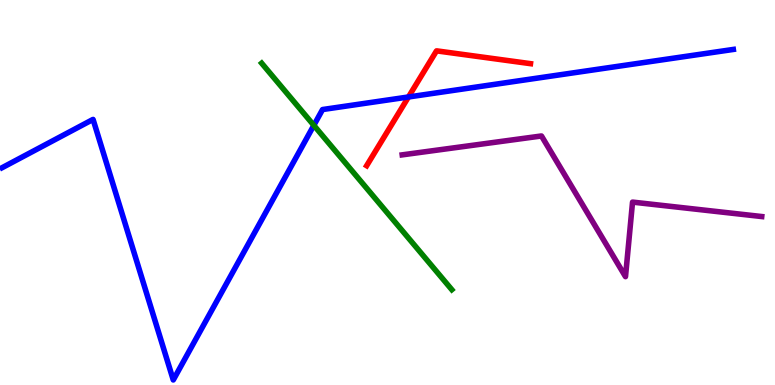[{'lines': ['blue', 'red'], 'intersections': [{'x': 5.27, 'y': 7.48}]}, {'lines': ['green', 'red'], 'intersections': []}, {'lines': ['purple', 'red'], 'intersections': []}, {'lines': ['blue', 'green'], 'intersections': [{'x': 4.05, 'y': 6.74}]}, {'lines': ['blue', 'purple'], 'intersections': []}, {'lines': ['green', 'purple'], 'intersections': []}]